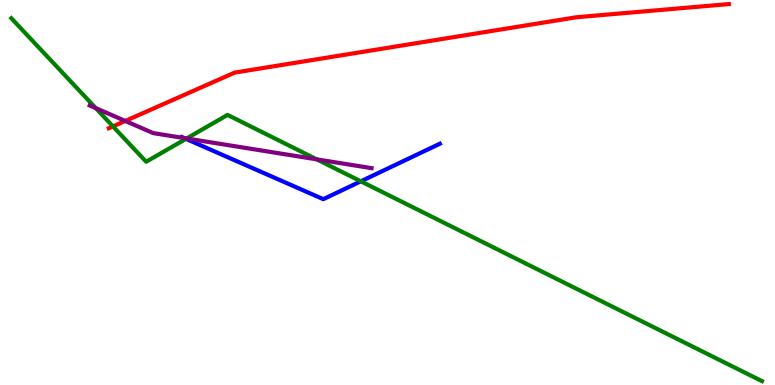[{'lines': ['blue', 'red'], 'intersections': []}, {'lines': ['green', 'red'], 'intersections': [{'x': 1.46, 'y': 6.72}]}, {'lines': ['purple', 'red'], 'intersections': [{'x': 1.62, 'y': 6.86}]}, {'lines': ['blue', 'green'], 'intersections': [{'x': 2.4, 'y': 6.39}, {'x': 4.66, 'y': 5.29}]}, {'lines': ['blue', 'purple'], 'intersections': [{'x': 2.38, 'y': 6.41}]}, {'lines': ['green', 'purple'], 'intersections': [{'x': 1.24, 'y': 7.19}, {'x': 2.41, 'y': 6.4}, {'x': 4.09, 'y': 5.86}]}]